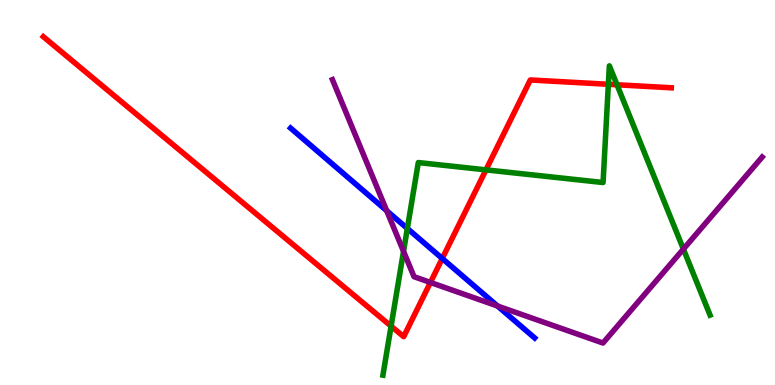[{'lines': ['blue', 'red'], 'intersections': [{'x': 5.71, 'y': 3.29}]}, {'lines': ['green', 'red'], 'intersections': [{'x': 5.05, 'y': 1.53}, {'x': 6.27, 'y': 5.59}, {'x': 7.85, 'y': 7.81}, {'x': 7.96, 'y': 7.8}]}, {'lines': ['purple', 'red'], 'intersections': [{'x': 5.55, 'y': 2.66}]}, {'lines': ['blue', 'green'], 'intersections': [{'x': 5.26, 'y': 4.07}]}, {'lines': ['blue', 'purple'], 'intersections': [{'x': 4.99, 'y': 4.53}, {'x': 6.42, 'y': 2.05}]}, {'lines': ['green', 'purple'], 'intersections': [{'x': 5.21, 'y': 3.47}, {'x': 8.82, 'y': 3.53}]}]